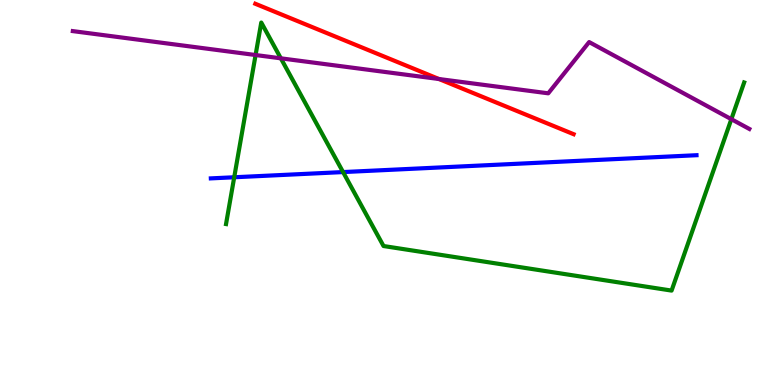[{'lines': ['blue', 'red'], 'intersections': []}, {'lines': ['green', 'red'], 'intersections': []}, {'lines': ['purple', 'red'], 'intersections': [{'x': 5.66, 'y': 7.95}]}, {'lines': ['blue', 'green'], 'intersections': [{'x': 3.02, 'y': 5.4}, {'x': 4.43, 'y': 5.53}]}, {'lines': ['blue', 'purple'], 'intersections': []}, {'lines': ['green', 'purple'], 'intersections': [{'x': 3.3, 'y': 8.57}, {'x': 3.62, 'y': 8.49}, {'x': 9.44, 'y': 6.9}]}]